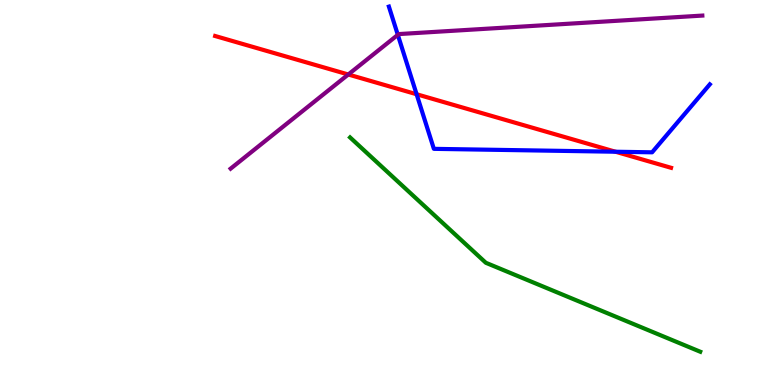[{'lines': ['blue', 'red'], 'intersections': [{'x': 5.38, 'y': 7.55}, {'x': 7.94, 'y': 6.06}]}, {'lines': ['green', 'red'], 'intersections': []}, {'lines': ['purple', 'red'], 'intersections': [{'x': 4.49, 'y': 8.07}]}, {'lines': ['blue', 'green'], 'intersections': []}, {'lines': ['blue', 'purple'], 'intersections': [{'x': 5.13, 'y': 9.1}]}, {'lines': ['green', 'purple'], 'intersections': []}]